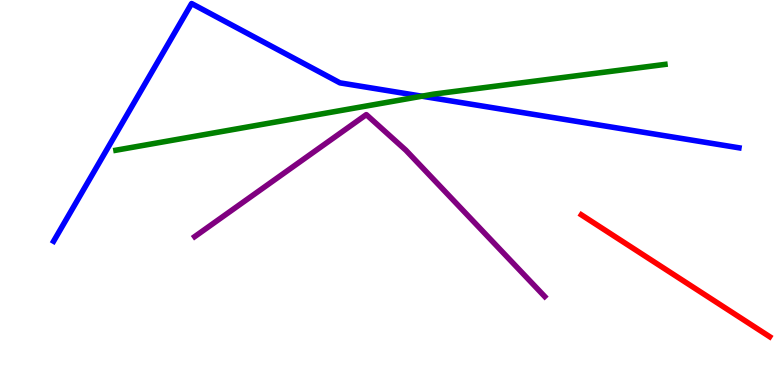[{'lines': ['blue', 'red'], 'intersections': []}, {'lines': ['green', 'red'], 'intersections': []}, {'lines': ['purple', 'red'], 'intersections': []}, {'lines': ['blue', 'green'], 'intersections': [{'x': 5.44, 'y': 7.5}]}, {'lines': ['blue', 'purple'], 'intersections': []}, {'lines': ['green', 'purple'], 'intersections': []}]